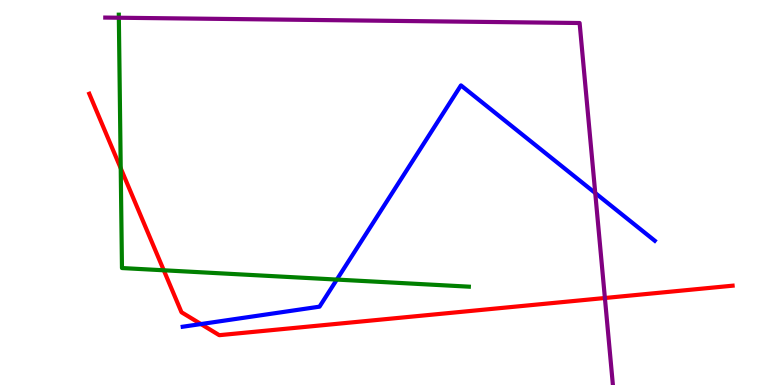[{'lines': ['blue', 'red'], 'intersections': [{'x': 2.59, 'y': 1.58}]}, {'lines': ['green', 'red'], 'intersections': [{'x': 1.56, 'y': 5.63}, {'x': 2.11, 'y': 2.98}]}, {'lines': ['purple', 'red'], 'intersections': [{'x': 7.81, 'y': 2.26}]}, {'lines': ['blue', 'green'], 'intersections': [{'x': 4.35, 'y': 2.74}]}, {'lines': ['blue', 'purple'], 'intersections': [{'x': 7.68, 'y': 4.99}]}, {'lines': ['green', 'purple'], 'intersections': [{'x': 1.53, 'y': 9.54}]}]